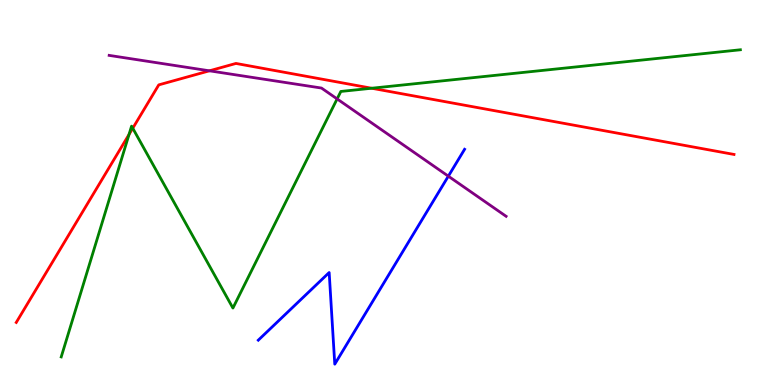[{'lines': ['blue', 'red'], 'intersections': []}, {'lines': ['green', 'red'], 'intersections': [{'x': 1.66, 'y': 6.51}, {'x': 1.71, 'y': 6.67}, {'x': 4.8, 'y': 7.71}]}, {'lines': ['purple', 'red'], 'intersections': [{'x': 2.7, 'y': 8.16}]}, {'lines': ['blue', 'green'], 'intersections': []}, {'lines': ['blue', 'purple'], 'intersections': [{'x': 5.79, 'y': 5.42}]}, {'lines': ['green', 'purple'], 'intersections': [{'x': 4.35, 'y': 7.43}]}]